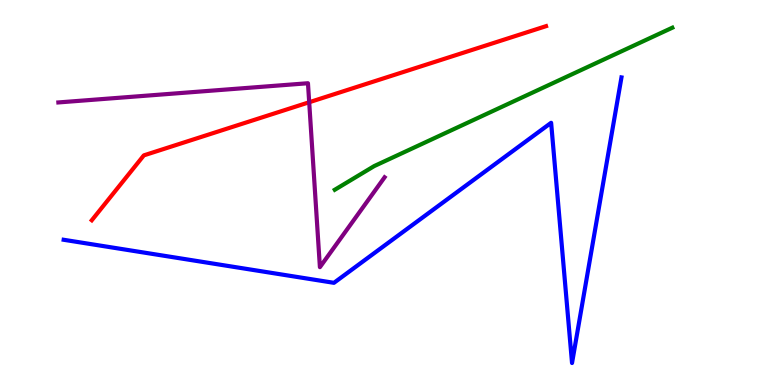[{'lines': ['blue', 'red'], 'intersections': []}, {'lines': ['green', 'red'], 'intersections': []}, {'lines': ['purple', 'red'], 'intersections': [{'x': 3.99, 'y': 7.34}]}, {'lines': ['blue', 'green'], 'intersections': []}, {'lines': ['blue', 'purple'], 'intersections': []}, {'lines': ['green', 'purple'], 'intersections': []}]